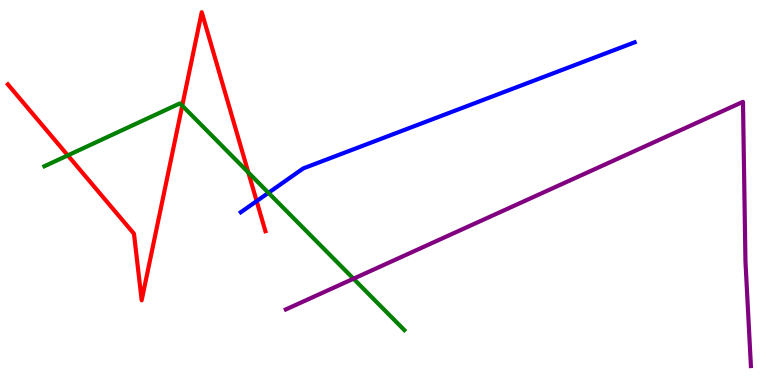[{'lines': ['blue', 'red'], 'intersections': [{'x': 3.31, 'y': 4.78}]}, {'lines': ['green', 'red'], 'intersections': [{'x': 0.875, 'y': 5.96}, {'x': 2.35, 'y': 7.26}, {'x': 3.2, 'y': 5.52}]}, {'lines': ['purple', 'red'], 'intersections': []}, {'lines': ['blue', 'green'], 'intersections': [{'x': 3.46, 'y': 4.99}]}, {'lines': ['blue', 'purple'], 'intersections': []}, {'lines': ['green', 'purple'], 'intersections': [{'x': 4.56, 'y': 2.76}]}]